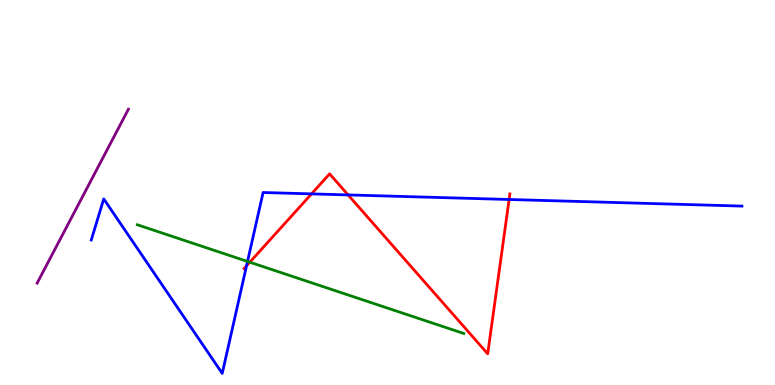[{'lines': ['blue', 'red'], 'intersections': [{'x': 3.18, 'y': 3.09}, {'x': 4.02, 'y': 4.96}, {'x': 4.49, 'y': 4.94}, {'x': 6.57, 'y': 4.82}]}, {'lines': ['green', 'red'], 'intersections': [{'x': 3.22, 'y': 3.19}]}, {'lines': ['purple', 'red'], 'intersections': []}, {'lines': ['blue', 'green'], 'intersections': [{'x': 3.19, 'y': 3.21}]}, {'lines': ['blue', 'purple'], 'intersections': []}, {'lines': ['green', 'purple'], 'intersections': []}]